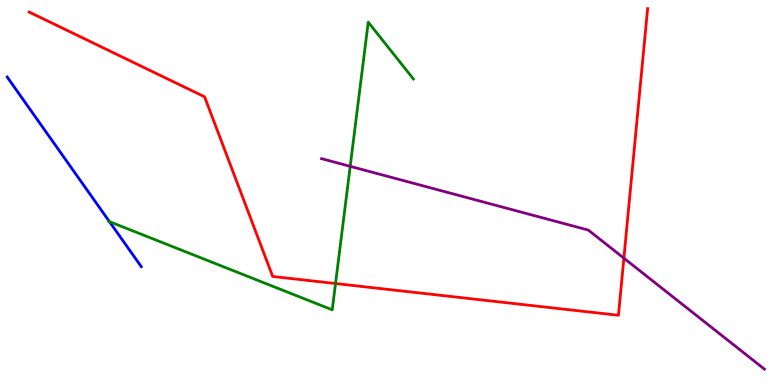[{'lines': ['blue', 'red'], 'intersections': []}, {'lines': ['green', 'red'], 'intersections': [{'x': 4.33, 'y': 2.64}]}, {'lines': ['purple', 'red'], 'intersections': [{'x': 8.05, 'y': 3.29}]}, {'lines': ['blue', 'green'], 'intersections': [{'x': 1.41, 'y': 4.24}]}, {'lines': ['blue', 'purple'], 'intersections': []}, {'lines': ['green', 'purple'], 'intersections': [{'x': 4.52, 'y': 5.68}]}]